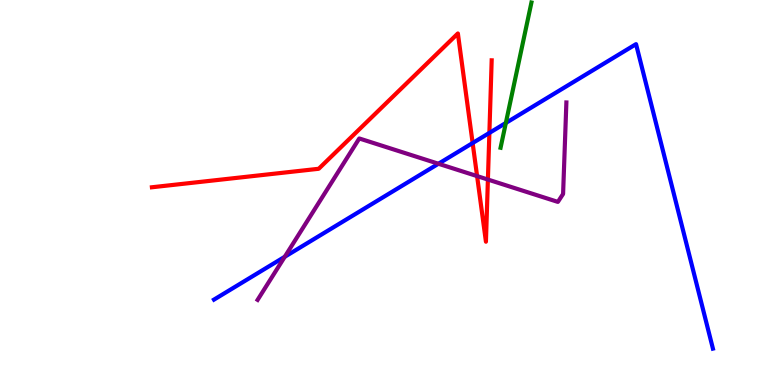[{'lines': ['blue', 'red'], 'intersections': [{'x': 6.1, 'y': 6.28}, {'x': 6.31, 'y': 6.55}]}, {'lines': ['green', 'red'], 'intersections': []}, {'lines': ['purple', 'red'], 'intersections': [{'x': 6.16, 'y': 5.43}, {'x': 6.3, 'y': 5.34}]}, {'lines': ['blue', 'green'], 'intersections': [{'x': 6.53, 'y': 6.81}]}, {'lines': ['blue', 'purple'], 'intersections': [{'x': 3.67, 'y': 3.33}, {'x': 5.66, 'y': 5.75}]}, {'lines': ['green', 'purple'], 'intersections': []}]